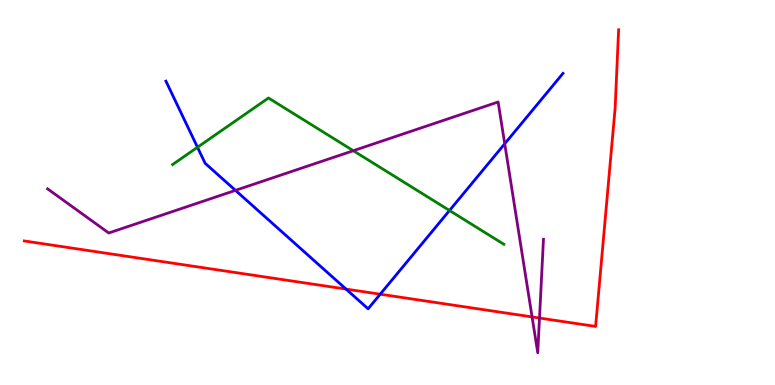[{'lines': ['blue', 'red'], 'intersections': [{'x': 4.47, 'y': 2.49}, {'x': 4.91, 'y': 2.36}]}, {'lines': ['green', 'red'], 'intersections': []}, {'lines': ['purple', 'red'], 'intersections': [{'x': 6.87, 'y': 1.77}, {'x': 6.96, 'y': 1.74}]}, {'lines': ['blue', 'green'], 'intersections': [{'x': 2.55, 'y': 6.18}, {'x': 5.8, 'y': 4.53}]}, {'lines': ['blue', 'purple'], 'intersections': [{'x': 3.04, 'y': 5.06}, {'x': 6.51, 'y': 6.27}]}, {'lines': ['green', 'purple'], 'intersections': [{'x': 4.56, 'y': 6.09}]}]